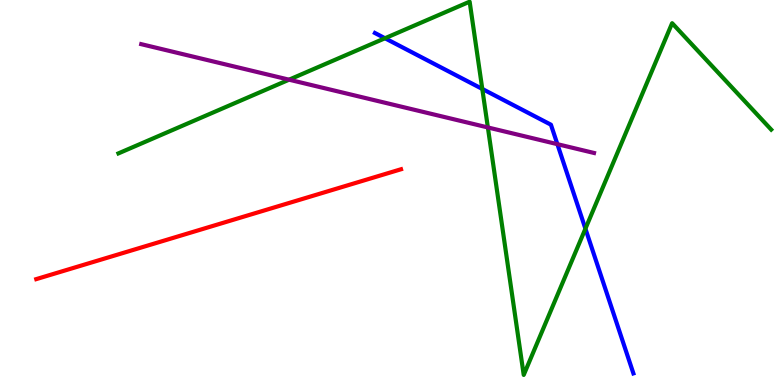[{'lines': ['blue', 'red'], 'intersections': []}, {'lines': ['green', 'red'], 'intersections': []}, {'lines': ['purple', 'red'], 'intersections': []}, {'lines': ['blue', 'green'], 'intersections': [{'x': 4.97, 'y': 9.01}, {'x': 6.22, 'y': 7.69}, {'x': 7.55, 'y': 4.06}]}, {'lines': ['blue', 'purple'], 'intersections': [{'x': 7.19, 'y': 6.26}]}, {'lines': ['green', 'purple'], 'intersections': [{'x': 3.73, 'y': 7.93}, {'x': 6.3, 'y': 6.69}]}]